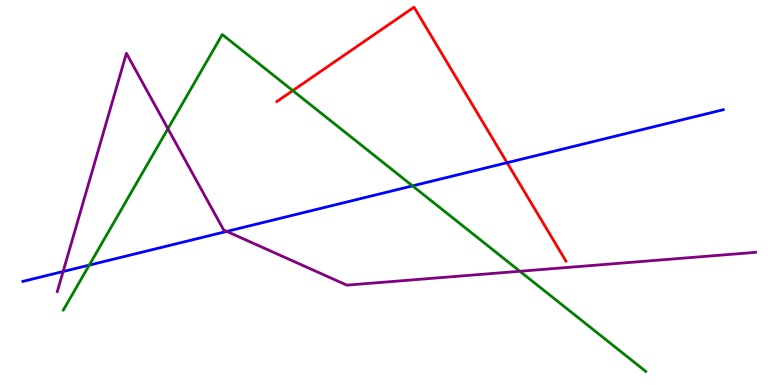[{'lines': ['blue', 'red'], 'intersections': [{'x': 6.54, 'y': 5.77}]}, {'lines': ['green', 'red'], 'intersections': [{'x': 3.78, 'y': 7.65}]}, {'lines': ['purple', 'red'], 'intersections': []}, {'lines': ['blue', 'green'], 'intersections': [{'x': 1.15, 'y': 3.11}, {'x': 5.32, 'y': 5.17}]}, {'lines': ['blue', 'purple'], 'intersections': [{'x': 0.814, 'y': 2.95}, {'x': 2.93, 'y': 3.99}]}, {'lines': ['green', 'purple'], 'intersections': [{'x': 2.17, 'y': 6.66}, {'x': 6.71, 'y': 2.95}]}]